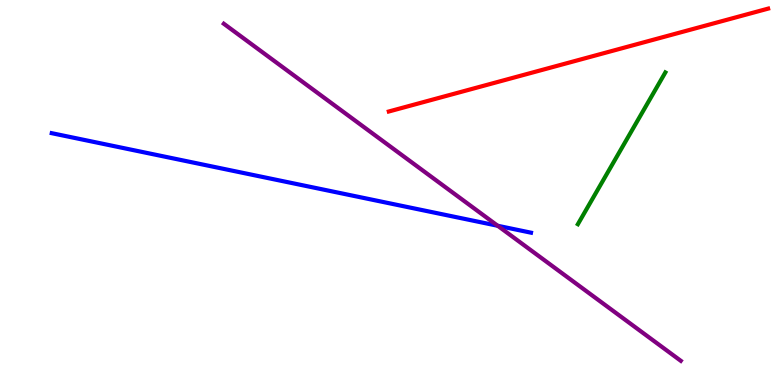[{'lines': ['blue', 'red'], 'intersections': []}, {'lines': ['green', 'red'], 'intersections': []}, {'lines': ['purple', 'red'], 'intersections': []}, {'lines': ['blue', 'green'], 'intersections': []}, {'lines': ['blue', 'purple'], 'intersections': [{'x': 6.42, 'y': 4.14}]}, {'lines': ['green', 'purple'], 'intersections': []}]